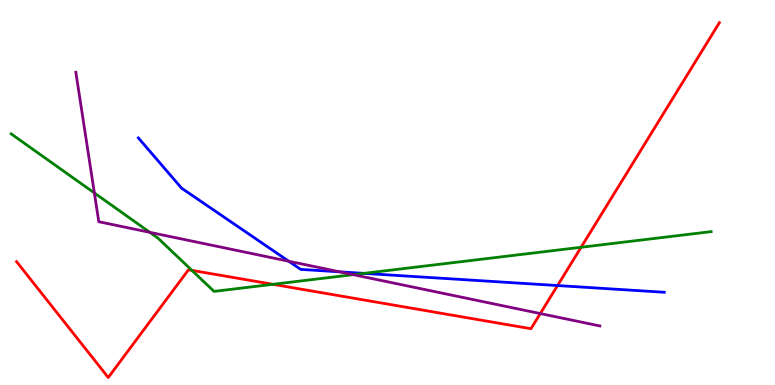[{'lines': ['blue', 'red'], 'intersections': [{'x': 7.19, 'y': 2.58}]}, {'lines': ['green', 'red'], 'intersections': [{'x': 2.48, 'y': 2.98}, {'x': 3.52, 'y': 2.62}, {'x': 7.5, 'y': 3.58}]}, {'lines': ['purple', 'red'], 'intersections': [{'x': 6.97, 'y': 1.86}]}, {'lines': ['blue', 'green'], 'intersections': [{'x': 4.7, 'y': 2.9}]}, {'lines': ['blue', 'purple'], 'intersections': [{'x': 3.73, 'y': 3.21}, {'x': 4.38, 'y': 2.94}]}, {'lines': ['green', 'purple'], 'intersections': [{'x': 1.22, 'y': 4.99}, {'x': 1.93, 'y': 3.96}, {'x': 4.56, 'y': 2.87}]}]